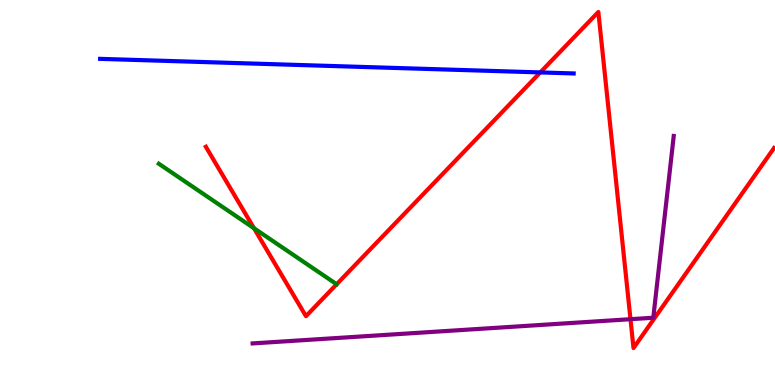[{'lines': ['blue', 'red'], 'intersections': [{'x': 6.97, 'y': 8.12}]}, {'lines': ['green', 'red'], 'intersections': [{'x': 3.28, 'y': 4.07}, {'x': 4.34, 'y': 2.62}]}, {'lines': ['purple', 'red'], 'intersections': [{'x': 8.14, 'y': 1.71}]}, {'lines': ['blue', 'green'], 'intersections': []}, {'lines': ['blue', 'purple'], 'intersections': []}, {'lines': ['green', 'purple'], 'intersections': []}]